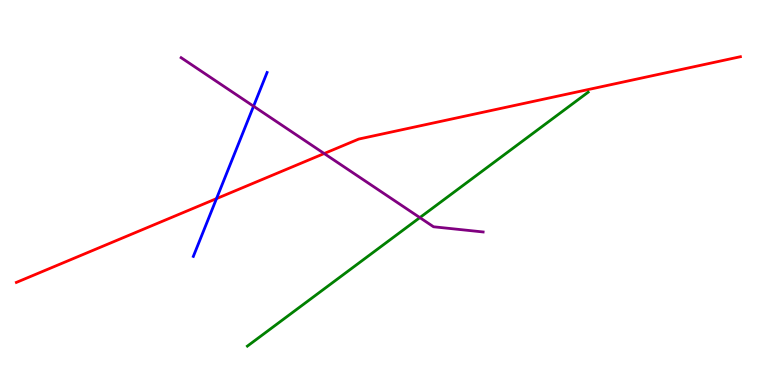[{'lines': ['blue', 'red'], 'intersections': [{'x': 2.79, 'y': 4.84}]}, {'lines': ['green', 'red'], 'intersections': []}, {'lines': ['purple', 'red'], 'intersections': [{'x': 4.18, 'y': 6.01}]}, {'lines': ['blue', 'green'], 'intersections': []}, {'lines': ['blue', 'purple'], 'intersections': [{'x': 3.27, 'y': 7.24}]}, {'lines': ['green', 'purple'], 'intersections': [{'x': 5.42, 'y': 4.35}]}]